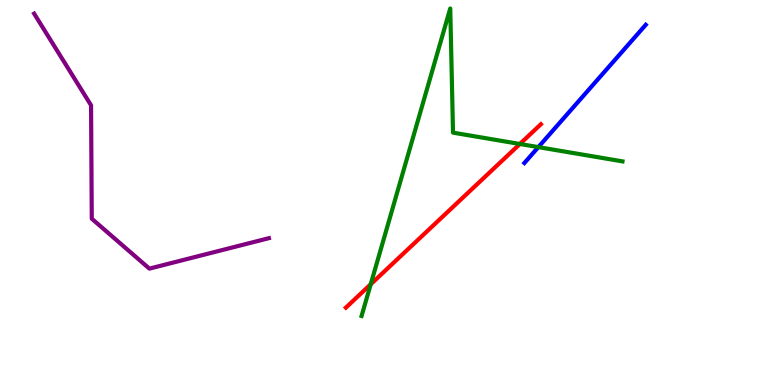[{'lines': ['blue', 'red'], 'intersections': []}, {'lines': ['green', 'red'], 'intersections': [{'x': 4.78, 'y': 2.62}, {'x': 6.71, 'y': 6.26}]}, {'lines': ['purple', 'red'], 'intersections': []}, {'lines': ['blue', 'green'], 'intersections': [{'x': 6.95, 'y': 6.18}]}, {'lines': ['blue', 'purple'], 'intersections': []}, {'lines': ['green', 'purple'], 'intersections': []}]